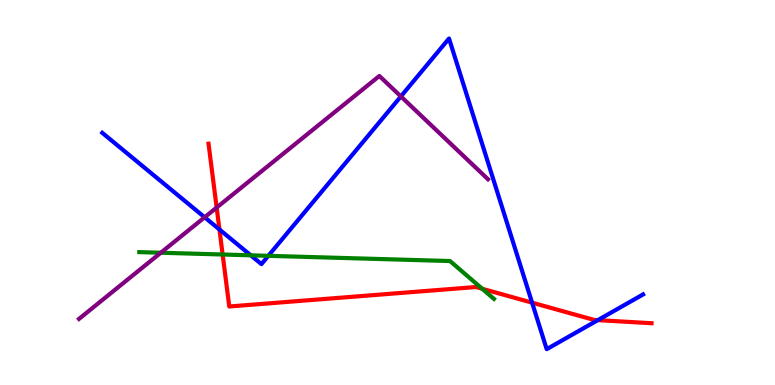[{'lines': ['blue', 'red'], 'intersections': [{'x': 2.83, 'y': 4.04}, {'x': 6.87, 'y': 2.14}, {'x': 7.71, 'y': 1.68}]}, {'lines': ['green', 'red'], 'intersections': [{'x': 2.87, 'y': 3.39}, {'x': 6.22, 'y': 2.5}]}, {'lines': ['purple', 'red'], 'intersections': [{'x': 2.8, 'y': 4.61}]}, {'lines': ['blue', 'green'], 'intersections': [{'x': 3.24, 'y': 3.37}, {'x': 3.46, 'y': 3.36}]}, {'lines': ['blue', 'purple'], 'intersections': [{'x': 2.64, 'y': 4.36}, {'x': 5.17, 'y': 7.5}]}, {'lines': ['green', 'purple'], 'intersections': [{'x': 2.07, 'y': 3.44}]}]